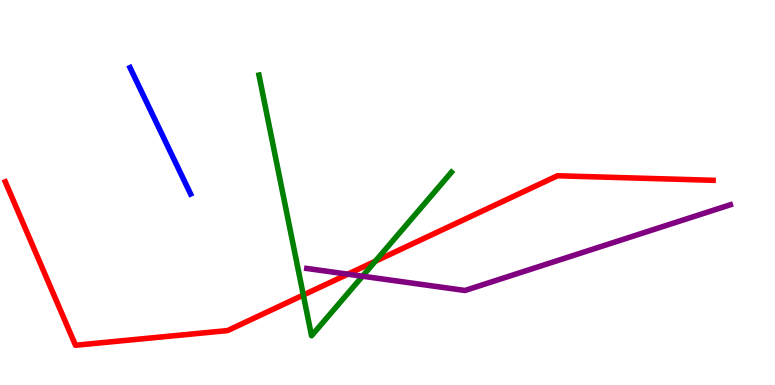[{'lines': ['blue', 'red'], 'intersections': []}, {'lines': ['green', 'red'], 'intersections': [{'x': 3.91, 'y': 2.34}, {'x': 4.84, 'y': 3.21}]}, {'lines': ['purple', 'red'], 'intersections': [{'x': 4.49, 'y': 2.88}]}, {'lines': ['blue', 'green'], 'intersections': []}, {'lines': ['blue', 'purple'], 'intersections': []}, {'lines': ['green', 'purple'], 'intersections': [{'x': 4.68, 'y': 2.83}]}]